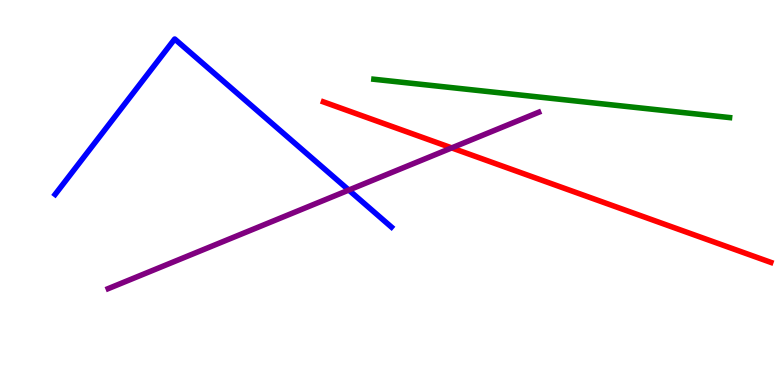[{'lines': ['blue', 'red'], 'intersections': []}, {'lines': ['green', 'red'], 'intersections': []}, {'lines': ['purple', 'red'], 'intersections': [{'x': 5.83, 'y': 6.16}]}, {'lines': ['blue', 'green'], 'intersections': []}, {'lines': ['blue', 'purple'], 'intersections': [{'x': 4.5, 'y': 5.06}]}, {'lines': ['green', 'purple'], 'intersections': []}]